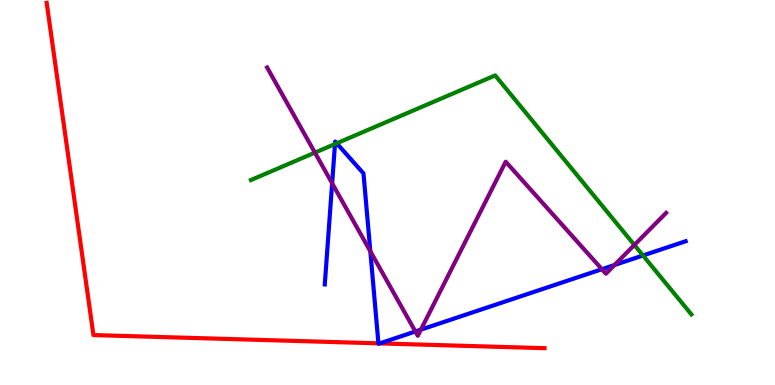[{'lines': ['blue', 'red'], 'intersections': [{'x': 4.88, 'y': 1.08}, {'x': 4.9, 'y': 1.08}]}, {'lines': ['green', 'red'], 'intersections': []}, {'lines': ['purple', 'red'], 'intersections': []}, {'lines': ['blue', 'green'], 'intersections': [{'x': 4.32, 'y': 6.26}, {'x': 4.34, 'y': 6.28}, {'x': 8.3, 'y': 3.36}]}, {'lines': ['blue', 'purple'], 'intersections': [{'x': 4.29, 'y': 5.24}, {'x': 4.78, 'y': 3.47}, {'x': 5.36, 'y': 1.39}, {'x': 5.43, 'y': 1.44}, {'x': 7.77, 'y': 3.01}, {'x': 7.93, 'y': 3.12}]}, {'lines': ['green', 'purple'], 'intersections': [{'x': 4.06, 'y': 6.04}, {'x': 8.19, 'y': 3.64}]}]